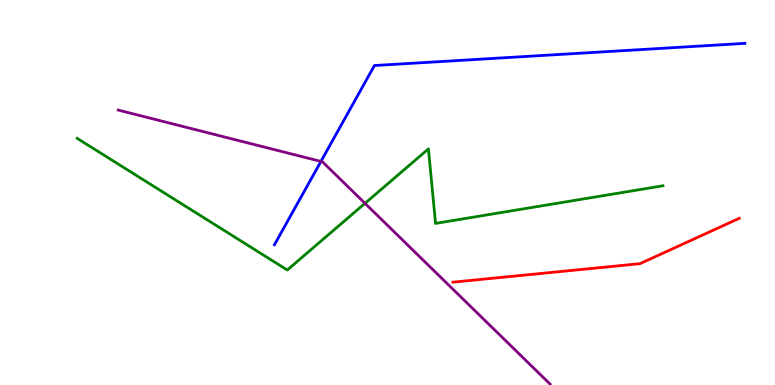[{'lines': ['blue', 'red'], 'intersections': []}, {'lines': ['green', 'red'], 'intersections': []}, {'lines': ['purple', 'red'], 'intersections': []}, {'lines': ['blue', 'green'], 'intersections': []}, {'lines': ['blue', 'purple'], 'intersections': [{'x': 4.14, 'y': 5.81}]}, {'lines': ['green', 'purple'], 'intersections': [{'x': 4.71, 'y': 4.72}]}]